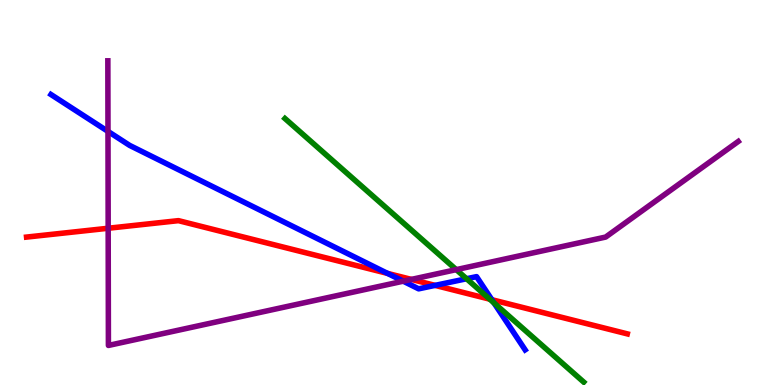[{'lines': ['blue', 'red'], 'intersections': [{'x': 5.0, 'y': 2.9}, {'x': 5.61, 'y': 2.59}, {'x': 6.35, 'y': 2.22}]}, {'lines': ['green', 'red'], 'intersections': [{'x': 6.32, 'y': 2.23}]}, {'lines': ['purple', 'red'], 'intersections': [{'x': 1.4, 'y': 4.07}, {'x': 5.31, 'y': 2.74}]}, {'lines': ['blue', 'green'], 'intersections': [{'x': 6.02, 'y': 2.76}, {'x': 6.37, 'y': 2.13}]}, {'lines': ['blue', 'purple'], 'intersections': [{'x': 1.39, 'y': 6.59}, {'x': 5.2, 'y': 2.7}]}, {'lines': ['green', 'purple'], 'intersections': [{'x': 5.89, 'y': 3.0}]}]